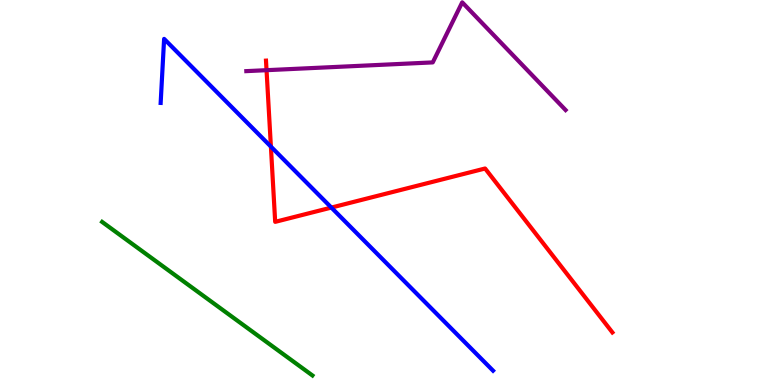[{'lines': ['blue', 'red'], 'intersections': [{'x': 3.5, 'y': 6.19}, {'x': 4.28, 'y': 4.61}]}, {'lines': ['green', 'red'], 'intersections': []}, {'lines': ['purple', 'red'], 'intersections': [{'x': 3.44, 'y': 8.18}]}, {'lines': ['blue', 'green'], 'intersections': []}, {'lines': ['blue', 'purple'], 'intersections': []}, {'lines': ['green', 'purple'], 'intersections': []}]